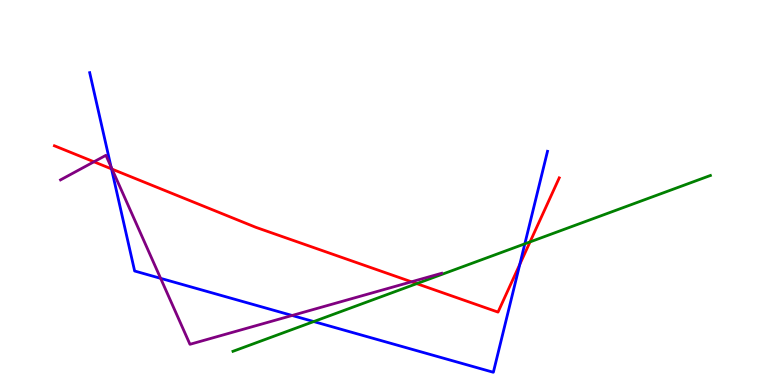[{'lines': ['blue', 'red'], 'intersections': [{'x': 1.44, 'y': 5.61}, {'x': 6.71, 'y': 3.13}]}, {'lines': ['green', 'red'], 'intersections': [{'x': 5.38, 'y': 2.63}, {'x': 6.84, 'y': 3.72}]}, {'lines': ['purple', 'red'], 'intersections': [{'x': 1.21, 'y': 5.8}, {'x': 1.45, 'y': 5.61}, {'x': 5.31, 'y': 2.68}]}, {'lines': ['blue', 'green'], 'intersections': [{'x': 4.05, 'y': 1.65}, {'x': 6.77, 'y': 3.67}]}, {'lines': ['blue', 'purple'], 'intersections': [{'x': 1.43, 'y': 5.67}, {'x': 2.07, 'y': 2.77}, {'x': 3.77, 'y': 1.81}]}, {'lines': ['green', 'purple'], 'intersections': []}]